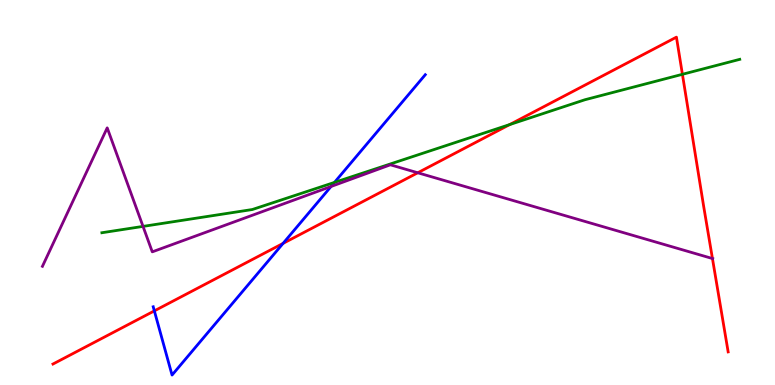[{'lines': ['blue', 'red'], 'intersections': [{'x': 1.99, 'y': 1.93}, {'x': 3.65, 'y': 3.68}]}, {'lines': ['green', 'red'], 'intersections': [{'x': 6.58, 'y': 6.76}, {'x': 8.81, 'y': 8.07}]}, {'lines': ['purple', 'red'], 'intersections': [{'x': 5.39, 'y': 5.51}, {'x': 9.19, 'y': 3.28}]}, {'lines': ['blue', 'green'], 'intersections': [{'x': 4.32, 'y': 5.26}]}, {'lines': ['blue', 'purple'], 'intersections': [{'x': 4.27, 'y': 5.16}]}, {'lines': ['green', 'purple'], 'intersections': [{'x': 1.85, 'y': 4.12}]}]